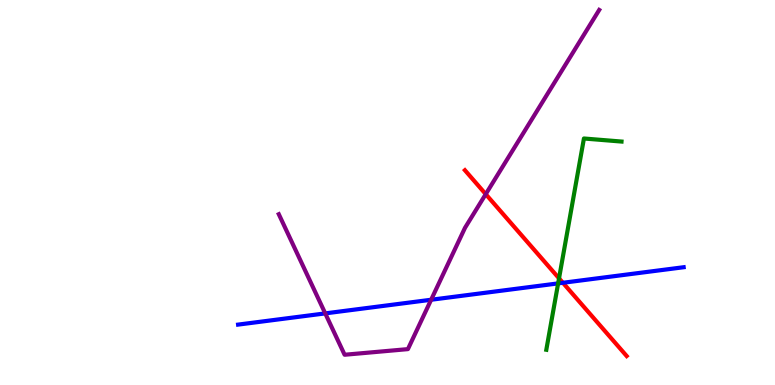[{'lines': ['blue', 'red'], 'intersections': [{'x': 7.26, 'y': 2.66}]}, {'lines': ['green', 'red'], 'intersections': [{'x': 7.21, 'y': 2.77}]}, {'lines': ['purple', 'red'], 'intersections': [{'x': 6.27, 'y': 4.96}]}, {'lines': ['blue', 'green'], 'intersections': [{'x': 7.2, 'y': 2.64}]}, {'lines': ['blue', 'purple'], 'intersections': [{'x': 4.2, 'y': 1.86}, {'x': 5.56, 'y': 2.21}]}, {'lines': ['green', 'purple'], 'intersections': []}]